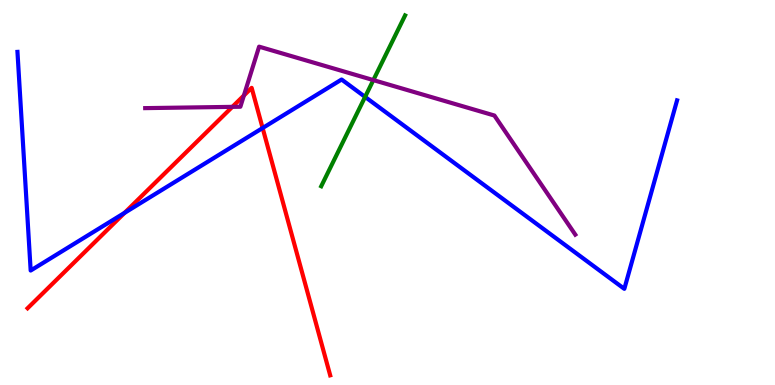[{'lines': ['blue', 'red'], 'intersections': [{'x': 1.61, 'y': 4.47}, {'x': 3.39, 'y': 6.67}]}, {'lines': ['green', 'red'], 'intersections': []}, {'lines': ['purple', 'red'], 'intersections': [{'x': 3.0, 'y': 7.22}, {'x': 3.15, 'y': 7.52}]}, {'lines': ['blue', 'green'], 'intersections': [{'x': 4.71, 'y': 7.48}]}, {'lines': ['blue', 'purple'], 'intersections': []}, {'lines': ['green', 'purple'], 'intersections': [{'x': 4.82, 'y': 7.92}]}]